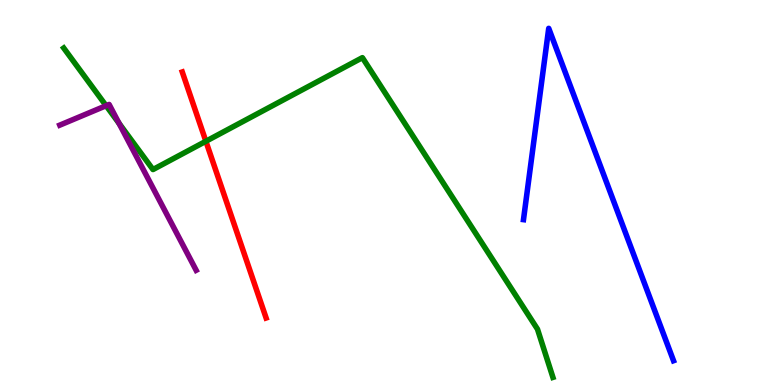[{'lines': ['blue', 'red'], 'intersections': []}, {'lines': ['green', 'red'], 'intersections': [{'x': 2.66, 'y': 6.33}]}, {'lines': ['purple', 'red'], 'intersections': []}, {'lines': ['blue', 'green'], 'intersections': []}, {'lines': ['blue', 'purple'], 'intersections': []}, {'lines': ['green', 'purple'], 'intersections': [{'x': 1.37, 'y': 7.25}, {'x': 1.54, 'y': 6.8}]}]